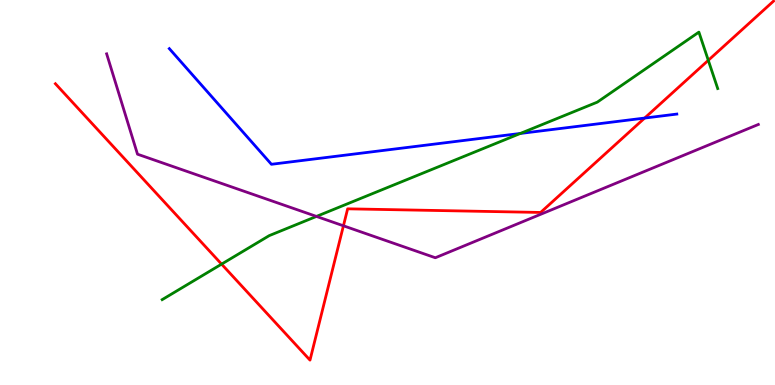[{'lines': ['blue', 'red'], 'intersections': [{'x': 8.32, 'y': 6.93}]}, {'lines': ['green', 'red'], 'intersections': [{'x': 2.86, 'y': 3.14}, {'x': 9.14, 'y': 8.43}]}, {'lines': ['purple', 'red'], 'intersections': [{'x': 4.43, 'y': 4.14}]}, {'lines': ['blue', 'green'], 'intersections': [{'x': 6.71, 'y': 6.53}]}, {'lines': ['blue', 'purple'], 'intersections': []}, {'lines': ['green', 'purple'], 'intersections': [{'x': 4.08, 'y': 4.38}]}]